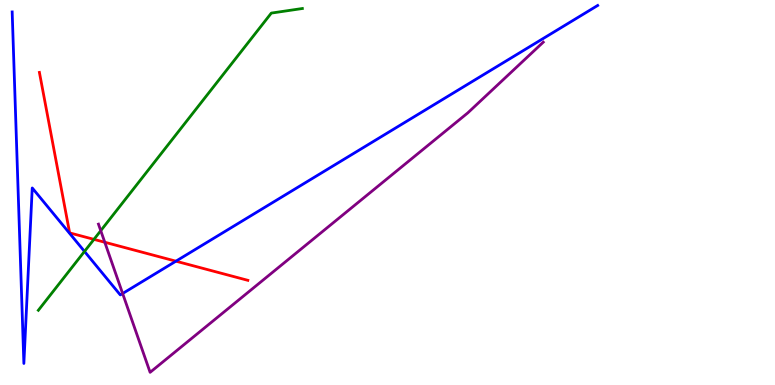[{'lines': ['blue', 'red'], 'intersections': [{'x': 2.27, 'y': 3.22}]}, {'lines': ['green', 'red'], 'intersections': [{'x': 1.21, 'y': 3.78}]}, {'lines': ['purple', 'red'], 'intersections': [{'x': 1.35, 'y': 3.71}]}, {'lines': ['blue', 'green'], 'intersections': [{'x': 1.09, 'y': 3.47}]}, {'lines': ['blue', 'purple'], 'intersections': [{'x': 1.58, 'y': 2.38}]}, {'lines': ['green', 'purple'], 'intersections': [{'x': 1.3, 'y': 4.01}]}]